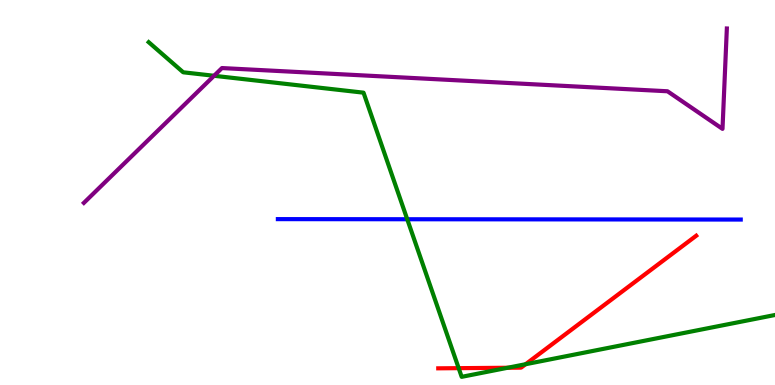[{'lines': ['blue', 'red'], 'intersections': []}, {'lines': ['green', 'red'], 'intersections': [{'x': 5.92, 'y': 0.437}, {'x': 6.55, 'y': 0.448}, {'x': 6.78, 'y': 0.54}]}, {'lines': ['purple', 'red'], 'intersections': []}, {'lines': ['blue', 'green'], 'intersections': [{'x': 5.25, 'y': 4.31}]}, {'lines': ['blue', 'purple'], 'intersections': []}, {'lines': ['green', 'purple'], 'intersections': [{'x': 2.76, 'y': 8.03}]}]